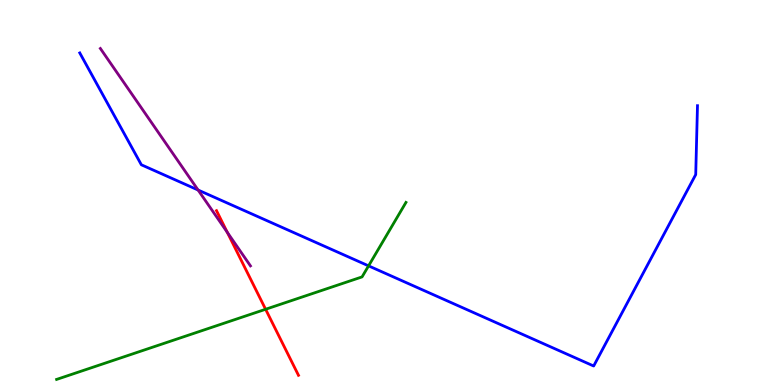[{'lines': ['blue', 'red'], 'intersections': []}, {'lines': ['green', 'red'], 'intersections': [{'x': 3.43, 'y': 1.97}]}, {'lines': ['purple', 'red'], 'intersections': [{'x': 2.93, 'y': 3.97}]}, {'lines': ['blue', 'green'], 'intersections': [{'x': 4.76, 'y': 3.09}]}, {'lines': ['blue', 'purple'], 'intersections': [{'x': 2.56, 'y': 5.06}]}, {'lines': ['green', 'purple'], 'intersections': []}]